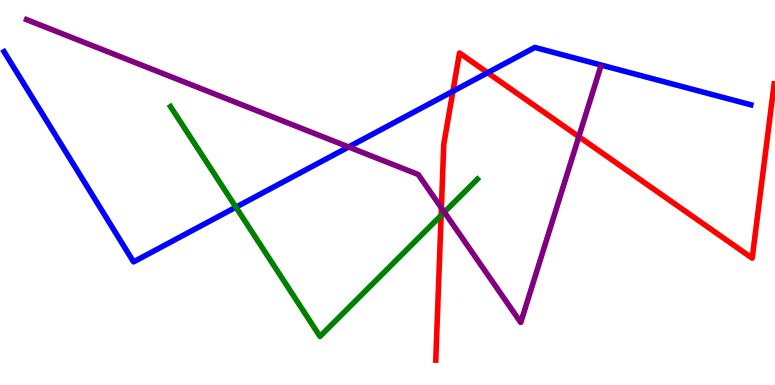[{'lines': ['blue', 'red'], 'intersections': [{'x': 5.84, 'y': 7.63}, {'x': 6.29, 'y': 8.11}]}, {'lines': ['green', 'red'], 'intersections': [{'x': 5.69, 'y': 4.41}]}, {'lines': ['purple', 'red'], 'intersections': [{'x': 5.7, 'y': 4.6}, {'x': 7.47, 'y': 6.45}]}, {'lines': ['blue', 'green'], 'intersections': [{'x': 3.04, 'y': 4.62}]}, {'lines': ['blue', 'purple'], 'intersections': [{'x': 4.5, 'y': 6.18}]}, {'lines': ['green', 'purple'], 'intersections': [{'x': 5.73, 'y': 4.49}]}]